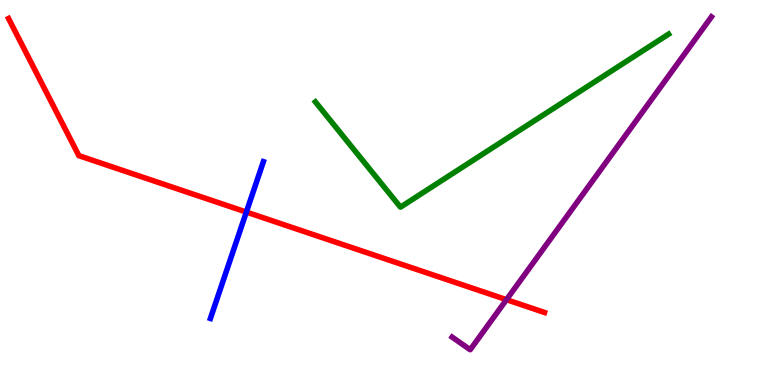[{'lines': ['blue', 'red'], 'intersections': [{'x': 3.18, 'y': 4.49}]}, {'lines': ['green', 'red'], 'intersections': []}, {'lines': ['purple', 'red'], 'intersections': [{'x': 6.54, 'y': 2.22}]}, {'lines': ['blue', 'green'], 'intersections': []}, {'lines': ['blue', 'purple'], 'intersections': []}, {'lines': ['green', 'purple'], 'intersections': []}]